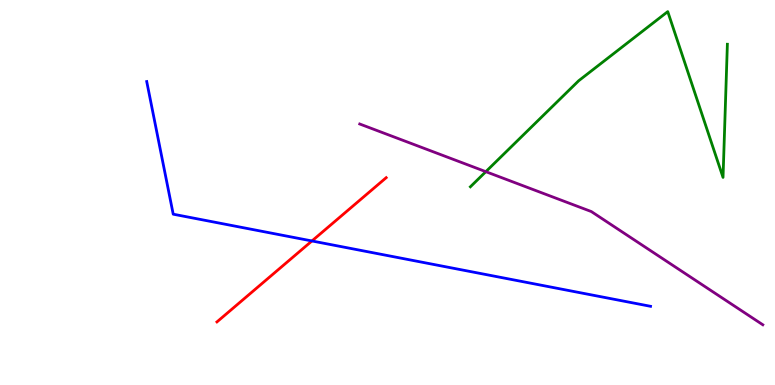[{'lines': ['blue', 'red'], 'intersections': [{'x': 4.02, 'y': 3.74}]}, {'lines': ['green', 'red'], 'intersections': []}, {'lines': ['purple', 'red'], 'intersections': []}, {'lines': ['blue', 'green'], 'intersections': []}, {'lines': ['blue', 'purple'], 'intersections': []}, {'lines': ['green', 'purple'], 'intersections': [{'x': 6.27, 'y': 5.54}]}]